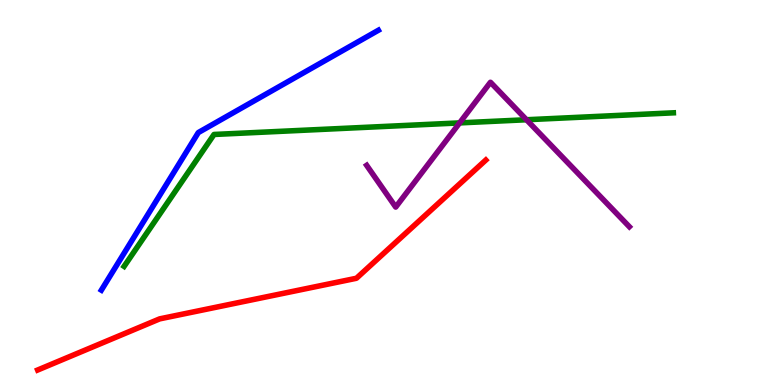[{'lines': ['blue', 'red'], 'intersections': []}, {'lines': ['green', 'red'], 'intersections': []}, {'lines': ['purple', 'red'], 'intersections': []}, {'lines': ['blue', 'green'], 'intersections': []}, {'lines': ['blue', 'purple'], 'intersections': []}, {'lines': ['green', 'purple'], 'intersections': [{'x': 5.93, 'y': 6.81}, {'x': 6.79, 'y': 6.89}]}]